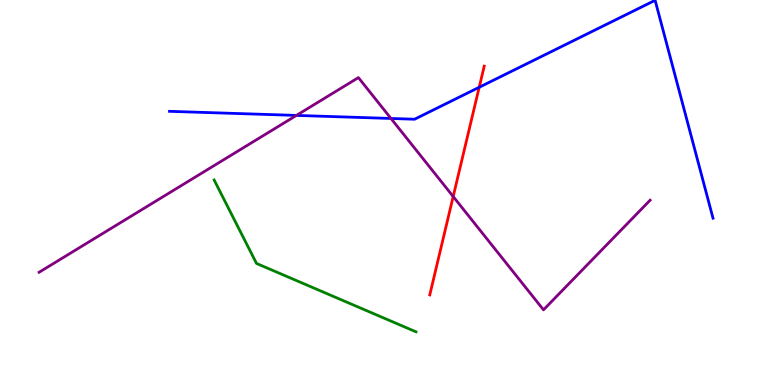[{'lines': ['blue', 'red'], 'intersections': [{'x': 6.18, 'y': 7.73}]}, {'lines': ['green', 'red'], 'intersections': []}, {'lines': ['purple', 'red'], 'intersections': [{'x': 5.85, 'y': 4.9}]}, {'lines': ['blue', 'green'], 'intersections': []}, {'lines': ['blue', 'purple'], 'intersections': [{'x': 3.82, 'y': 7.0}, {'x': 5.04, 'y': 6.92}]}, {'lines': ['green', 'purple'], 'intersections': []}]